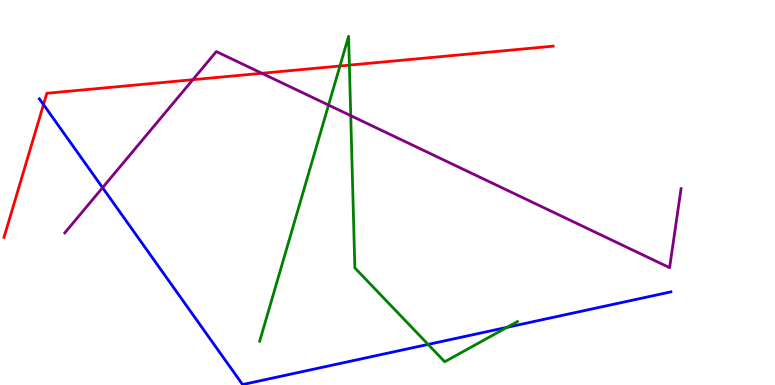[{'lines': ['blue', 'red'], 'intersections': [{'x': 0.561, 'y': 7.28}]}, {'lines': ['green', 'red'], 'intersections': [{'x': 4.39, 'y': 8.29}, {'x': 4.51, 'y': 8.31}]}, {'lines': ['purple', 'red'], 'intersections': [{'x': 2.49, 'y': 7.93}, {'x': 3.38, 'y': 8.1}]}, {'lines': ['blue', 'green'], 'intersections': [{'x': 5.52, 'y': 1.05}, {'x': 6.54, 'y': 1.5}]}, {'lines': ['blue', 'purple'], 'intersections': [{'x': 1.32, 'y': 5.13}]}, {'lines': ['green', 'purple'], 'intersections': [{'x': 4.24, 'y': 7.27}, {'x': 4.53, 'y': 7.0}]}]